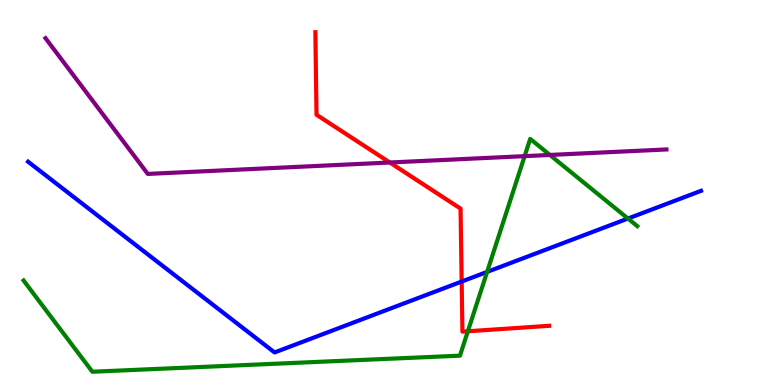[{'lines': ['blue', 'red'], 'intersections': [{'x': 5.96, 'y': 2.69}]}, {'lines': ['green', 'red'], 'intersections': [{'x': 6.04, 'y': 1.4}]}, {'lines': ['purple', 'red'], 'intersections': [{'x': 5.03, 'y': 5.78}]}, {'lines': ['blue', 'green'], 'intersections': [{'x': 6.29, 'y': 2.94}, {'x': 8.1, 'y': 4.32}]}, {'lines': ['blue', 'purple'], 'intersections': []}, {'lines': ['green', 'purple'], 'intersections': [{'x': 6.77, 'y': 5.94}, {'x': 7.1, 'y': 5.98}]}]